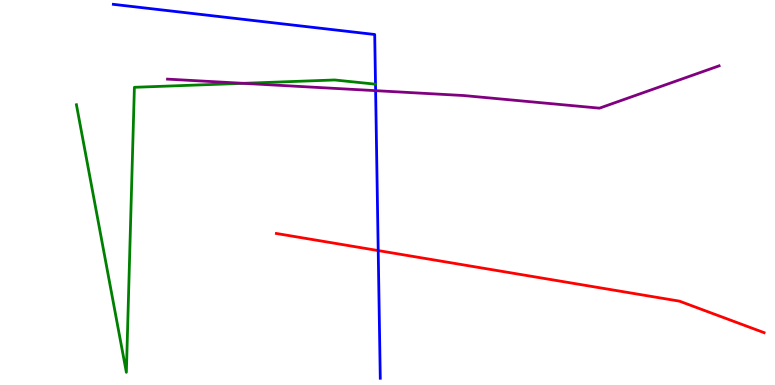[{'lines': ['blue', 'red'], 'intersections': [{'x': 4.88, 'y': 3.49}]}, {'lines': ['green', 'red'], 'intersections': []}, {'lines': ['purple', 'red'], 'intersections': []}, {'lines': ['blue', 'green'], 'intersections': [{'x': 4.85, 'y': 7.81}]}, {'lines': ['blue', 'purple'], 'intersections': [{'x': 4.85, 'y': 7.65}]}, {'lines': ['green', 'purple'], 'intersections': [{'x': 3.14, 'y': 7.84}]}]